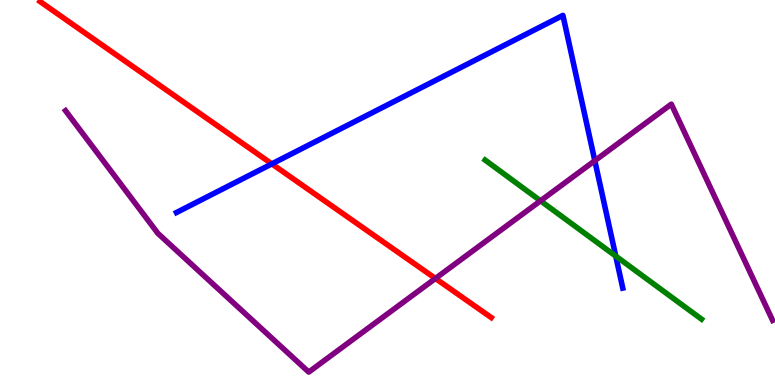[{'lines': ['blue', 'red'], 'intersections': [{'x': 3.51, 'y': 5.74}]}, {'lines': ['green', 'red'], 'intersections': []}, {'lines': ['purple', 'red'], 'intersections': [{'x': 5.62, 'y': 2.77}]}, {'lines': ['blue', 'green'], 'intersections': [{'x': 7.95, 'y': 3.35}]}, {'lines': ['blue', 'purple'], 'intersections': [{'x': 7.67, 'y': 5.83}]}, {'lines': ['green', 'purple'], 'intersections': [{'x': 6.97, 'y': 4.78}]}]